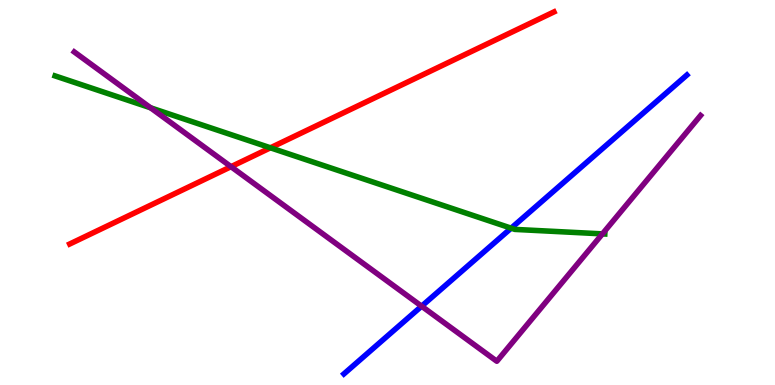[{'lines': ['blue', 'red'], 'intersections': []}, {'lines': ['green', 'red'], 'intersections': [{'x': 3.49, 'y': 6.16}]}, {'lines': ['purple', 'red'], 'intersections': [{'x': 2.98, 'y': 5.67}]}, {'lines': ['blue', 'green'], 'intersections': [{'x': 6.6, 'y': 4.07}]}, {'lines': ['blue', 'purple'], 'intersections': [{'x': 5.44, 'y': 2.05}]}, {'lines': ['green', 'purple'], 'intersections': [{'x': 1.94, 'y': 7.2}, {'x': 7.77, 'y': 3.93}]}]